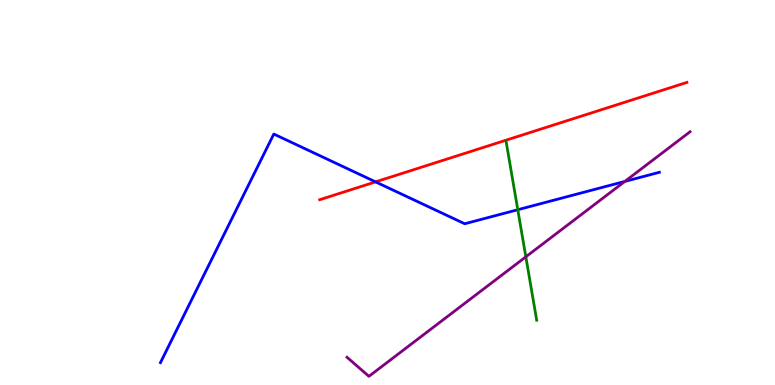[{'lines': ['blue', 'red'], 'intersections': [{'x': 4.85, 'y': 5.28}]}, {'lines': ['green', 'red'], 'intersections': []}, {'lines': ['purple', 'red'], 'intersections': []}, {'lines': ['blue', 'green'], 'intersections': [{'x': 6.68, 'y': 4.55}]}, {'lines': ['blue', 'purple'], 'intersections': [{'x': 8.06, 'y': 5.29}]}, {'lines': ['green', 'purple'], 'intersections': [{'x': 6.79, 'y': 3.33}]}]